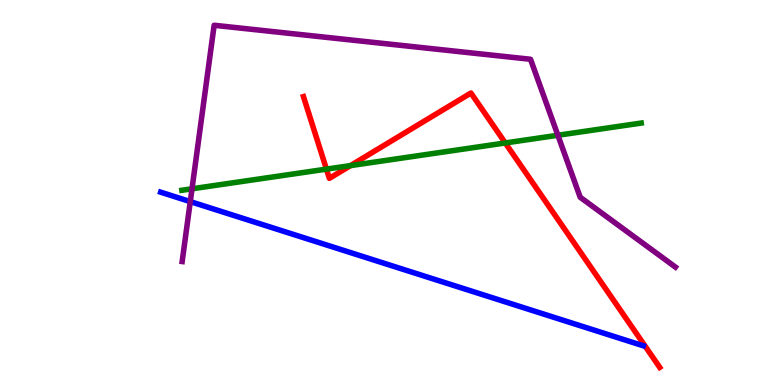[{'lines': ['blue', 'red'], 'intersections': []}, {'lines': ['green', 'red'], 'intersections': [{'x': 4.21, 'y': 5.61}, {'x': 4.52, 'y': 5.7}, {'x': 6.52, 'y': 6.29}]}, {'lines': ['purple', 'red'], 'intersections': []}, {'lines': ['blue', 'green'], 'intersections': []}, {'lines': ['blue', 'purple'], 'intersections': [{'x': 2.46, 'y': 4.76}]}, {'lines': ['green', 'purple'], 'intersections': [{'x': 2.48, 'y': 5.1}, {'x': 7.2, 'y': 6.49}]}]